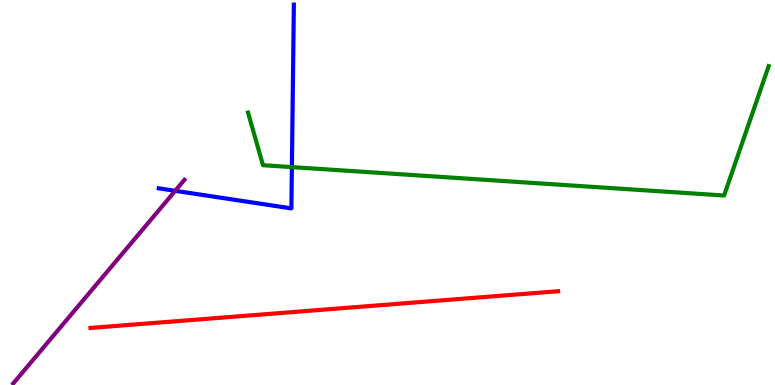[{'lines': ['blue', 'red'], 'intersections': []}, {'lines': ['green', 'red'], 'intersections': []}, {'lines': ['purple', 'red'], 'intersections': []}, {'lines': ['blue', 'green'], 'intersections': [{'x': 3.77, 'y': 5.66}]}, {'lines': ['blue', 'purple'], 'intersections': [{'x': 2.26, 'y': 5.04}]}, {'lines': ['green', 'purple'], 'intersections': []}]